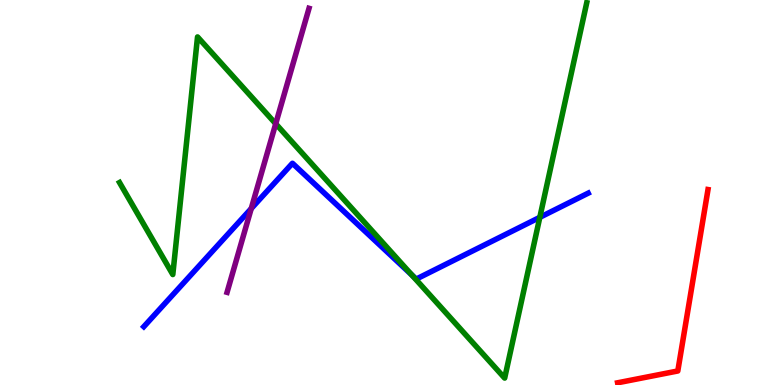[{'lines': ['blue', 'red'], 'intersections': []}, {'lines': ['green', 'red'], 'intersections': []}, {'lines': ['purple', 'red'], 'intersections': []}, {'lines': ['blue', 'green'], 'intersections': [{'x': 5.32, 'y': 2.85}, {'x': 6.97, 'y': 4.36}]}, {'lines': ['blue', 'purple'], 'intersections': [{'x': 3.24, 'y': 4.58}]}, {'lines': ['green', 'purple'], 'intersections': [{'x': 3.56, 'y': 6.79}]}]